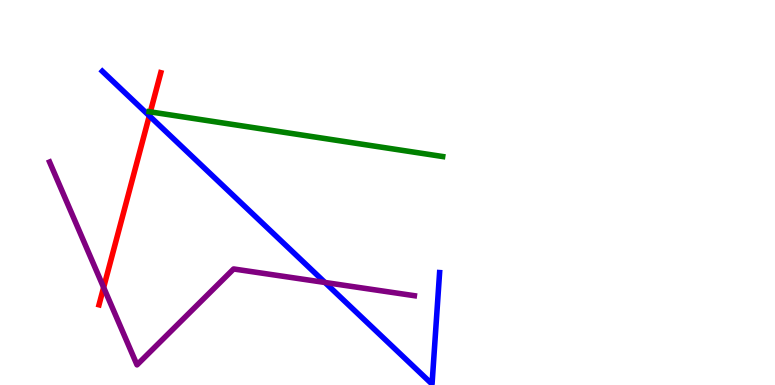[{'lines': ['blue', 'red'], 'intersections': [{'x': 1.93, 'y': 6.99}]}, {'lines': ['green', 'red'], 'intersections': [{'x': 1.94, 'y': 7.09}]}, {'lines': ['purple', 'red'], 'intersections': [{'x': 1.34, 'y': 2.53}]}, {'lines': ['blue', 'green'], 'intersections': []}, {'lines': ['blue', 'purple'], 'intersections': [{'x': 4.19, 'y': 2.66}]}, {'lines': ['green', 'purple'], 'intersections': []}]